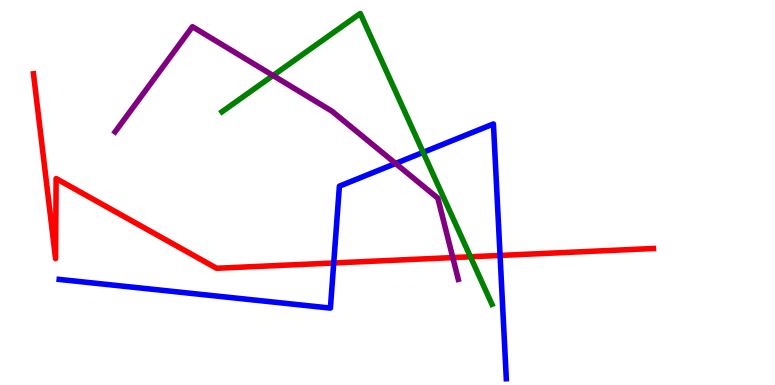[{'lines': ['blue', 'red'], 'intersections': [{'x': 4.31, 'y': 3.17}, {'x': 6.45, 'y': 3.37}]}, {'lines': ['green', 'red'], 'intersections': [{'x': 6.07, 'y': 3.33}]}, {'lines': ['purple', 'red'], 'intersections': [{'x': 5.84, 'y': 3.31}]}, {'lines': ['blue', 'green'], 'intersections': [{'x': 5.46, 'y': 6.04}]}, {'lines': ['blue', 'purple'], 'intersections': [{'x': 5.1, 'y': 5.75}]}, {'lines': ['green', 'purple'], 'intersections': [{'x': 3.52, 'y': 8.04}]}]